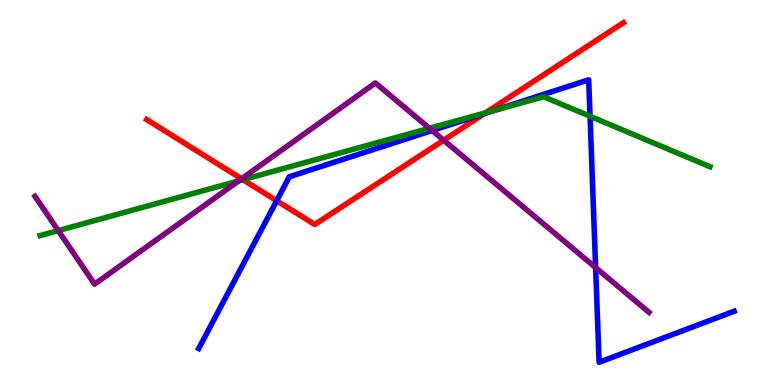[{'lines': ['blue', 'red'], 'intersections': [{'x': 3.57, 'y': 4.79}, {'x': 6.25, 'y': 7.05}]}, {'lines': ['green', 'red'], 'intersections': [{'x': 3.14, 'y': 5.33}, {'x': 6.27, 'y': 7.07}]}, {'lines': ['purple', 'red'], 'intersections': [{'x': 3.12, 'y': 5.36}, {'x': 5.72, 'y': 6.36}]}, {'lines': ['blue', 'green'], 'intersections': [{'x': 6.37, 'y': 7.13}, {'x': 7.61, 'y': 6.98}]}, {'lines': ['blue', 'purple'], 'intersections': [{'x': 5.58, 'y': 6.61}, {'x': 7.69, 'y': 3.05}]}, {'lines': ['green', 'purple'], 'intersections': [{'x': 0.752, 'y': 4.01}, {'x': 3.08, 'y': 5.3}, {'x': 5.54, 'y': 6.67}]}]